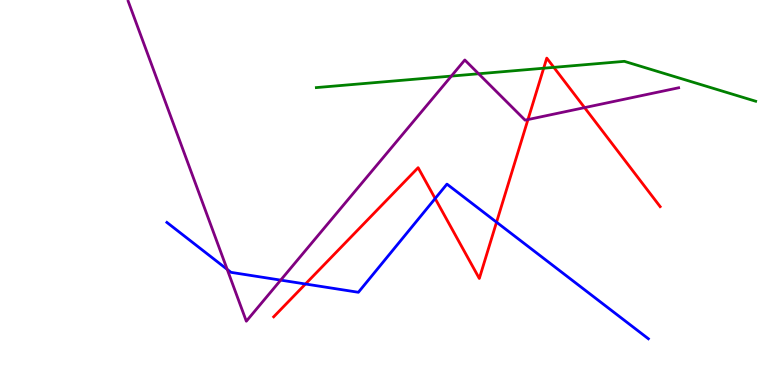[{'lines': ['blue', 'red'], 'intersections': [{'x': 3.94, 'y': 2.62}, {'x': 5.61, 'y': 4.84}, {'x': 6.41, 'y': 4.23}]}, {'lines': ['green', 'red'], 'intersections': [{'x': 7.02, 'y': 8.23}, {'x': 7.15, 'y': 8.25}]}, {'lines': ['purple', 'red'], 'intersections': [{'x': 6.81, 'y': 6.89}, {'x': 7.54, 'y': 7.2}]}, {'lines': ['blue', 'green'], 'intersections': []}, {'lines': ['blue', 'purple'], 'intersections': [{'x': 2.93, 'y': 3.0}, {'x': 3.62, 'y': 2.72}]}, {'lines': ['green', 'purple'], 'intersections': [{'x': 5.82, 'y': 8.02}, {'x': 6.18, 'y': 8.08}]}]